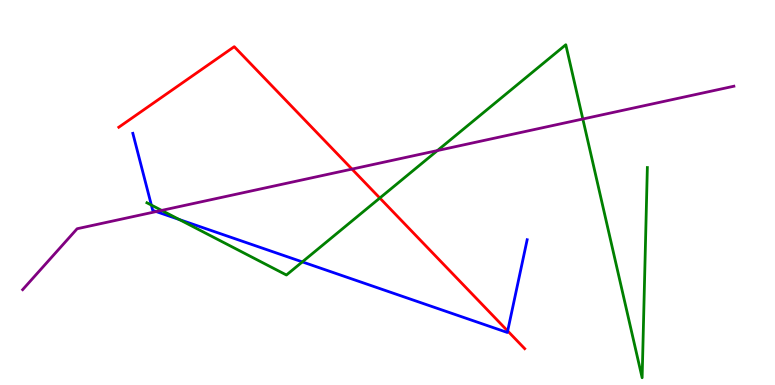[{'lines': ['blue', 'red'], 'intersections': [{'x': 6.55, 'y': 1.4}]}, {'lines': ['green', 'red'], 'intersections': [{'x': 4.9, 'y': 4.86}]}, {'lines': ['purple', 'red'], 'intersections': [{'x': 4.54, 'y': 5.61}]}, {'lines': ['blue', 'green'], 'intersections': [{'x': 1.95, 'y': 4.67}, {'x': 2.31, 'y': 4.3}, {'x': 3.9, 'y': 3.2}]}, {'lines': ['blue', 'purple'], 'intersections': [{'x': 2.02, 'y': 4.5}]}, {'lines': ['green', 'purple'], 'intersections': [{'x': 2.09, 'y': 4.54}, {'x': 5.64, 'y': 6.09}, {'x': 7.52, 'y': 6.91}]}]